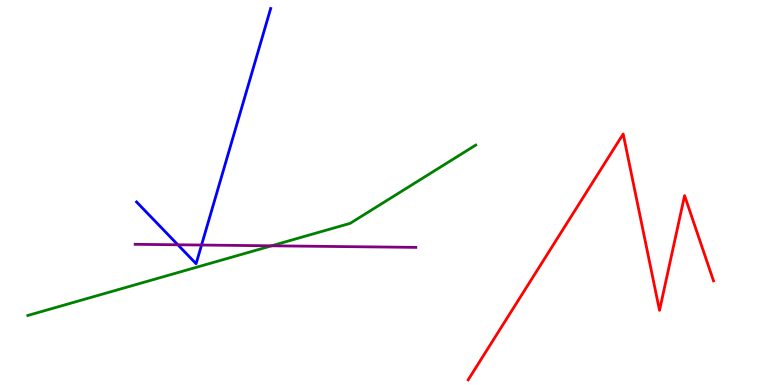[{'lines': ['blue', 'red'], 'intersections': []}, {'lines': ['green', 'red'], 'intersections': []}, {'lines': ['purple', 'red'], 'intersections': []}, {'lines': ['blue', 'green'], 'intersections': []}, {'lines': ['blue', 'purple'], 'intersections': [{'x': 2.29, 'y': 3.64}, {'x': 2.6, 'y': 3.64}]}, {'lines': ['green', 'purple'], 'intersections': [{'x': 3.5, 'y': 3.62}]}]